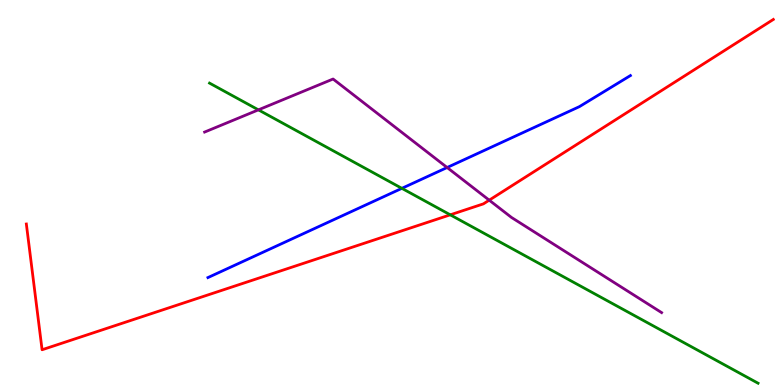[{'lines': ['blue', 'red'], 'intersections': []}, {'lines': ['green', 'red'], 'intersections': [{'x': 5.81, 'y': 4.42}]}, {'lines': ['purple', 'red'], 'intersections': [{'x': 6.31, 'y': 4.8}]}, {'lines': ['blue', 'green'], 'intersections': [{'x': 5.19, 'y': 5.11}]}, {'lines': ['blue', 'purple'], 'intersections': [{'x': 5.77, 'y': 5.65}]}, {'lines': ['green', 'purple'], 'intersections': [{'x': 3.33, 'y': 7.15}]}]